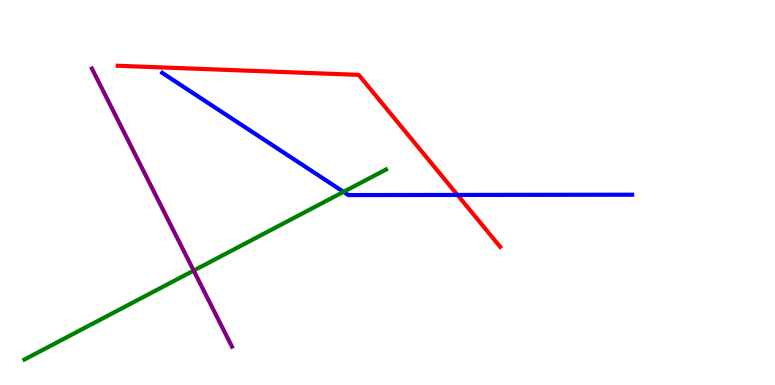[{'lines': ['blue', 'red'], 'intersections': [{'x': 5.9, 'y': 4.94}]}, {'lines': ['green', 'red'], 'intersections': []}, {'lines': ['purple', 'red'], 'intersections': []}, {'lines': ['blue', 'green'], 'intersections': [{'x': 4.43, 'y': 5.02}]}, {'lines': ['blue', 'purple'], 'intersections': []}, {'lines': ['green', 'purple'], 'intersections': [{'x': 2.5, 'y': 2.97}]}]